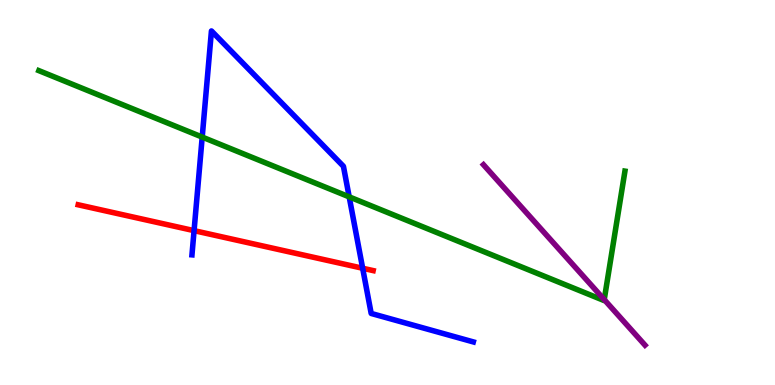[{'lines': ['blue', 'red'], 'intersections': [{'x': 2.5, 'y': 4.01}, {'x': 4.68, 'y': 3.03}]}, {'lines': ['green', 'red'], 'intersections': []}, {'lines': ['purple', 'red'], 'intersections': []}, {'lines': ['blue', 'green'], 'intersections': [{'x': 2.61, 'y': 6.44}, {'x': 4.51, 'y': 4.89}]}, {'lines': ['blue', 'purple'], 'intersections': []}, {'lines': ['green', 'purple'], 'intersections': [{'x': 7.8, 'y': 2.22}]}]